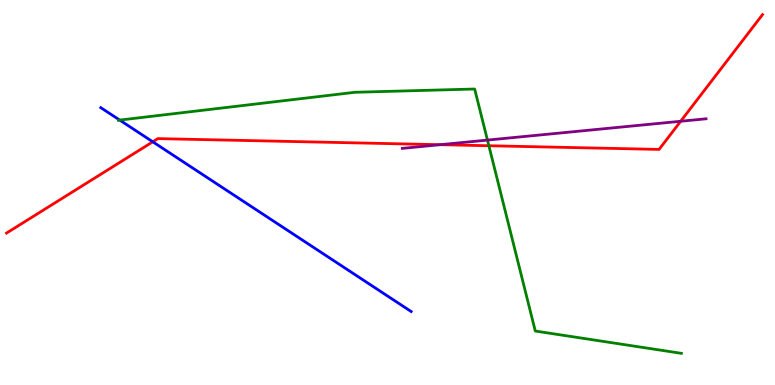[{'lines': ['blue', 'red'], 'intersections': [{'x': 1.97, 'y': 6.32}]}, {'lines': ['green', 'red'], 'intersections': [{'x': 6.31, 'y': 6.21}]}, {'lines': ['purple', 'red'], 'intersections': [{'x': 5.68, 'y': 6.24}, {'x': 8.78, 'y': 6.85}]}, {'lines': ['blue', 'green'], 'intersections': [{'x': 1.54, 'y': 6.88}]}, {'lines': ['blue', 'purple'], 'intersections': []}, {'lines': ['green', 'purple'], 'intersections': [{'x': 6.29, 'y': 6.36}]}]